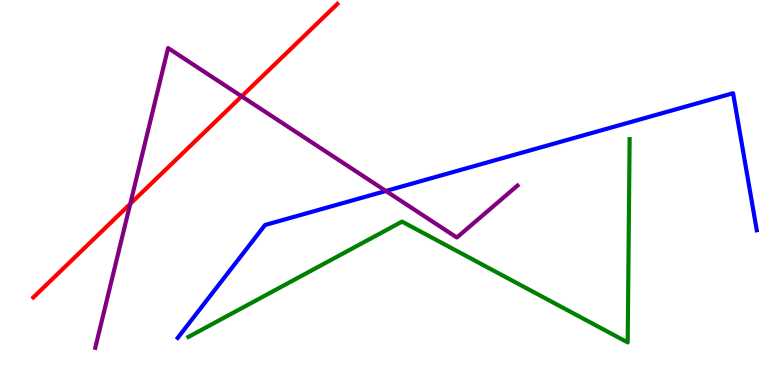[{'lines': ['blue', 'red'], 'intersections': []}, {'lines': ['green', 'red'], 'intersections': []}, {'lines': ['purple', 'red'], 'intersections': [{'x': 1.68, 'y': 4.7}, {'x': 3.12, 'y': 7.5}]}, {'lines': ['blue', 'green'], 'intersections': []}, {'lines': ['blue', 'purple'], 'intersections': [{'x': 4.98, 'y': 5.04}]}, {'lines': ['green', 'purple'], 'intersections': []}]